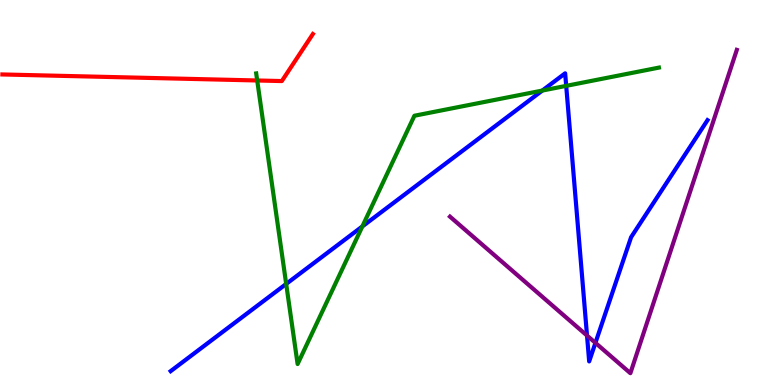[{'lines': ['blue', 'red'], 'intersections': []}, {'lines': ['green', 'red'], 'intersections': [{'x': 3.32, 'y': 7.91}]}, {'lines': ['purple', 'red'], 'intersections': []}, {'lines': ['blue', 'green'], 'intersections': [{'x': 3.69, 'y': 2.63}, {'x': 4.68, 'y': 4.12}, {'x': 7.0, 'y': 7.65}, {'x': 7.31, 'y': 7.77}]}, {'lines': ['blue', 'purple'], 'intersections': [{'x': 7.57, 'y': 1.28}, {'x': 7.68, 'y': 1.09}]}, {'lines': ['green', 'purple'], 'intersections': []}]